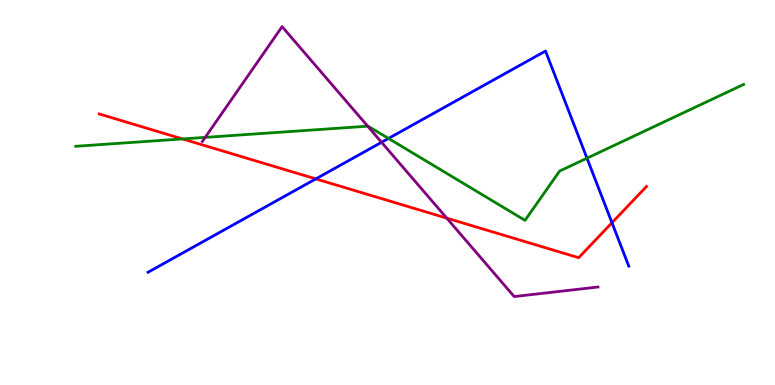[{'lines': ['blue', 'red'], 'intersections': [{'x': 4.07, 'y': 5.35}, {'x': 7.9, 'y': 4.21}]}, {'lines': ['green', 'red'], 'intersections': [{'x': 2.36, 'y': 6.39}]}, {'lines': ['purple', 'red'], 'intersections': [{'x': 5.76, 'y': 4.33}]}, {'lines': ['blue', 'green'], 'intersections': [{'x': 5.01, 'y': 6.4}, {'x': 7.57, 'y': 5.89}]}, {'lines': ['blue', 'purple'], 'intersections': [{'x': 4.92, 'y': 6.3}]}, {'lines': ['green', 'purple'], 'intersections': [{'x': 2.65, 'y': 6.43}, {'x': 4.74, 'y': 6.72}]}]